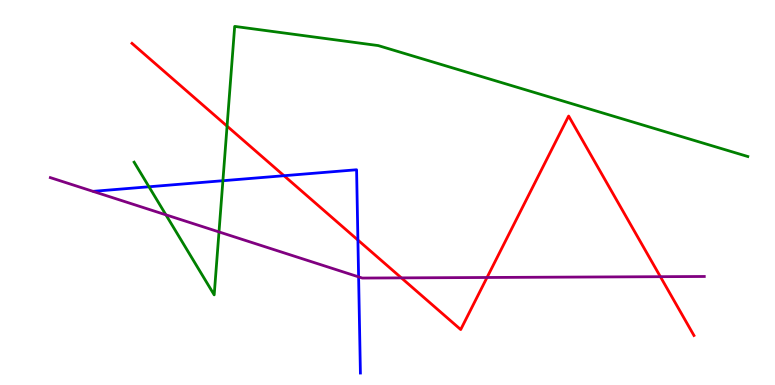[{'lines': ['blue', 'red'], 'intersections': [{'x': 3.66, 'y': 5.44}, {'x': 4.62, 'y': 3.76}]}, {'lines': ['green', 'red'], 'intersections': [{'x': 2.93, 'y': 6.72}]}, {'lines': ['purple', 'red'], 'intersections': [{'x': 5.18, 'y': 2.78}, {'x': 6.28, 'y': 2.79}, {'x': 8.52, 'y': 2.81}]}, {'lines': ['blue', 'green'], 'intersections': [{'x': 1.92, 'y': 5.15}, {'x': 2.88, 'y': 5.31}]}, {'lines': ['blue', 'purple'], 'intersections': [{'x': 4.63, 'y': 2.81}]}, {'lines': ['green', 'purple'], 'intersections': [{'x': 2.14, 'y': 4.42}, {'x': 2.83, 'y': 3.98}]}]